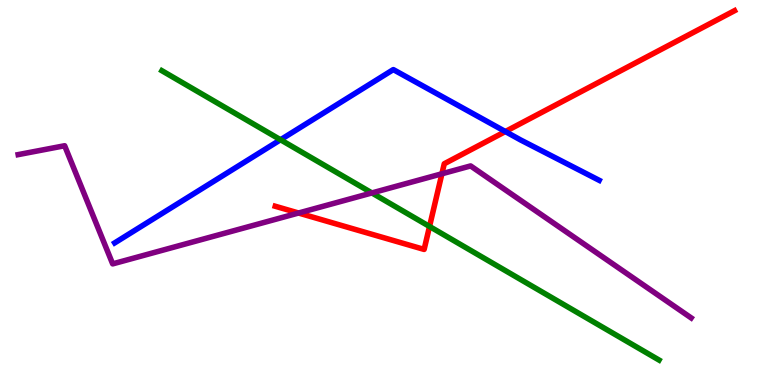[{'lines': ['blue', 'red'], 'intersections': [{'x': 6.52, 'y': 6.58}]}, {'lines': ['green', 'red'], 'intersections': [{'x': 5.54, 'y': 4.12}]}, {'lines': ['purple', 'red'], 'intersections': [{'x': 3.85, 'y': 4.47}, {'x': 5.7, 'y': 5.49}]}, {'lines': ['blue', 'green'], 'intersections': [{'x': 3.62, 'y': 6.37}]}, {'lines': ['blue', 'purple'], 'intersections': []}, {'lines': ['green', 'purple'], 'intersections': [{'x': 4.8, 'y': 4.99}]}]